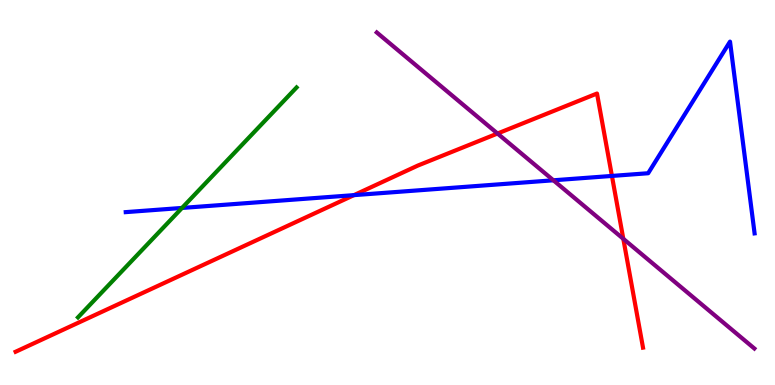[{'lines': ['blue', 'red'], 'intersections': [{'x': 4.57, 'y': 4.93}, {'x': 7.9, 'y': 5.43}]}, {'lines': ['green', 'red'], 'intersections': []}, {'lines': ['purple', 'red'], 'intersections': [{'x': 6.42, 'y': 6.53}, {'x': 8.04, 'y': 3.8}]}, {'lines': ['blue', 'green'], 'intersections': [{'x': 2.35, 'y': 4.6}]}, {'lines': ['blue', 'purple'], 'intersections': [{'x': 7.14, 'y': 5.32}]}, {'lines': ['green', 'purple'], 'intersections': []}]